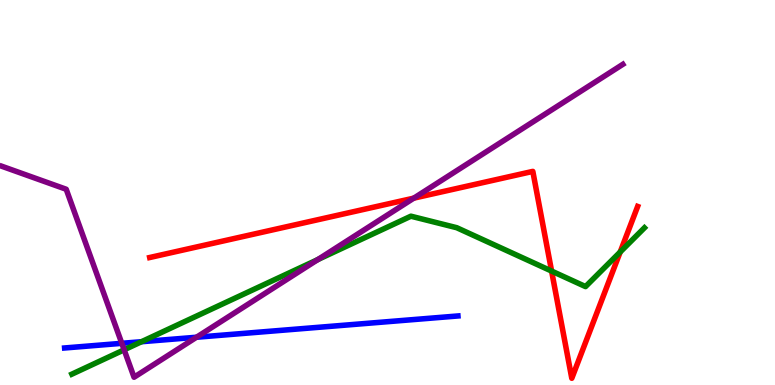[{'lines': ['blue', 'red'], 'intersections': []}, {'lines': ['green', 'red'], 'intersections': [{'x': 7.12, 'y': 2.96}, {'x': 8.0, 'y': 3.45}]}, {'lines': ['purple', 'red'], 'intersections': [{'x': 5.34, 'y': 4.85}]}, {'lines': ['blue', 'green'], 'intersections': [{'x': 1.83, 'y': 1.12}]}, {'lines': ['blue', 'purple'], 'intersections': [{'x': 1.57, 'y': 1.08}, {'x': 2.54, 'y': 1.24}]}, {'lines': ['green', 'purple'], 'intersections': [{'x': 1.6, 'y': 0.914}, {'x': 4.1, 'y': 3.26}]}]